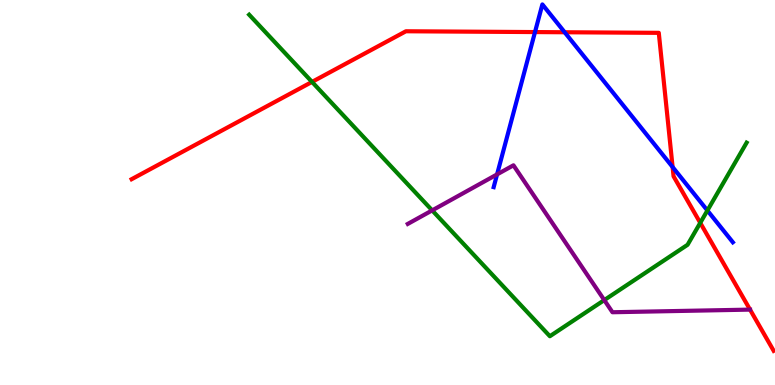[{'lines': ['blue', 'red'], 'intersections': [{'x': 6.9, 'y': 9.17}, {'x': 7.29, 'y': 9.16}, {'x': 8.68, 'y': 5.66}]}, {'lines': ['green', 'red'], 'intersections': [{'x': 4.03, 'y': 7.87}, {'x': 9.04, 'y': 4.21}]}, {'lines': ['purple', 'red'], 'intersections': []}, {'lines': ['blue', 'green'], 'intersections': [{'x': 9.13, 'y': 4.53}]}, {'lines': ['blue', 'purple'], 'intersections': [{'x': 6.41, 'y': 5.47}]}, {'lines': ['green', 'purple'], 'intersections': [{'x': 5.58, 'y': 4.54}, {'x': 7.8, 'y': 2.21}]}]